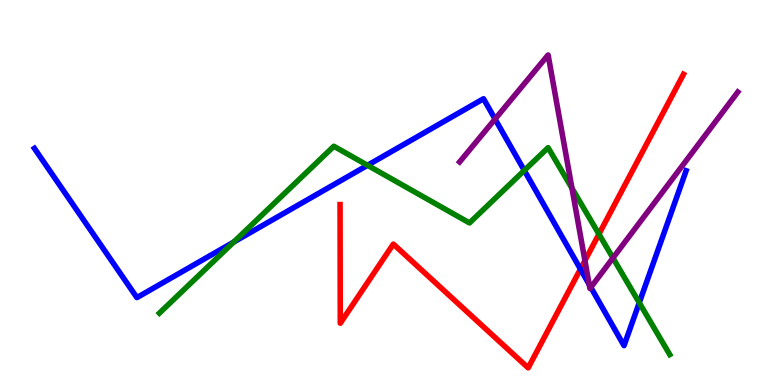[{'lines': ['blue', 'red'], 'intersections': [{'x': 7.49, 'y': 3.01}]}, {'lines': ['green', 'red'], 'intersections': [{'x': 7.73, 'y': 3.92}]}, {'lines': ['purple', 'red'], 'intersections': [{'x': 7.55, 'y': 3.23}]}, {'lines': ['blue', 'green'], 'intersections': [{'x': 3.02, 'y': 3.71}, {'x': 4.74, 'y': 5.71}, {'x': 6.77, 'y': 5.57}, {'x': 8.25, 'y': 2.14}]}, {'lines': ['blue', 'purple'], 'intersections': [{'x': 6.39, 'y': 6.91}, {'x': 7.6, 'y': 2.61}, {'x': 7.62, 'y': 2.54}]}, {'lines': ['green', 'purple'], 'intersections': [{'x': 7.38, 'y': 5.11}, {'x': 7.91, 'y': 3.3}]}]